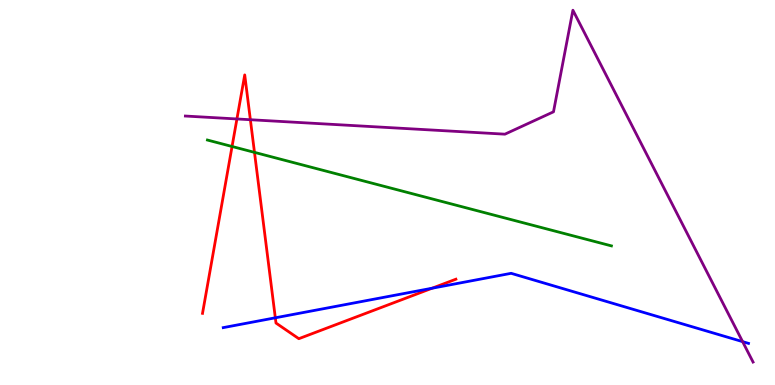[{'lines': ['blue', 'red'], 'intersections': [{'x': 3.55, 'y': 1.75}, {'x': 5.57, 'y': 2.51}]}, {'lines': ['green', 'red'], 'intersections': [{'x': 2.99, 'y': 6.2}, {'x': 3.28, 'y': 6.04}]}, {'lines': ['purple', 'red'], 'intersections': [{'x': 3.06, 'y': 6.91}, {'x': 3.23, 'y': 6.89}]}, {'lines': ['blue', 'green'], 'intersections': []}, {'lines': ['blue', 'purple'], 'intersections': [{'x': 9.58, 'y': 1.13}]}, {'lines': ['green', 'purple'], 'intersections': []}]